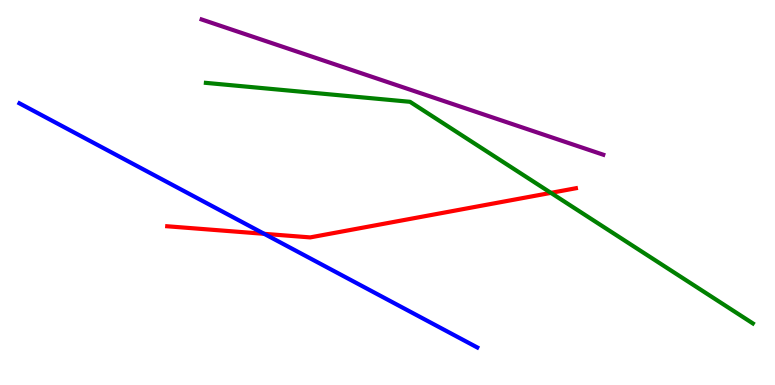[{'lines': ['blue', 'red'], 'intersections': [{'x': 3.41, 'y': 3.93}]}, {'lines': ['green', 'red'], 'intersections': [{'x': 7.11, 'y': 4.99}]}, {'lines': ['purple', 'red'], 'intersections': []}, {'lines': ['blue', 'green'], 'intersections': []}, {'lines': ['blue', 'purple'], 'intersections': []}, {'lines': ['green', 'purple'], 'intersections': []}]